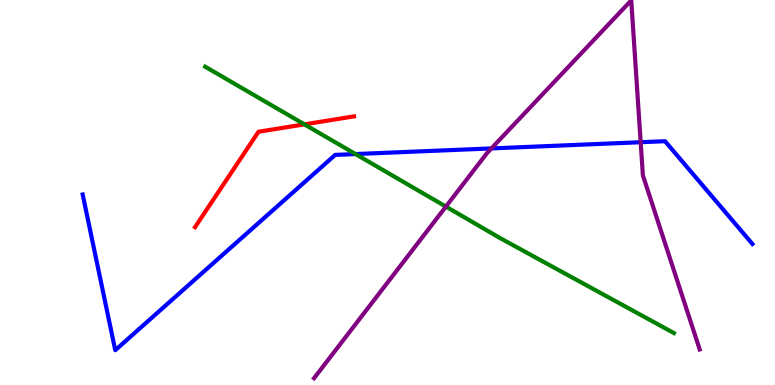[{'lines': ['blue', 'red'], 'intersections': []}, {'lines': ['green', 'red'], 'intersections': [{'x': 3.93, 'y': 6.77}]}, {'lines': ['purple', 'red'], 'intersections': []}, {'lines': ['blue', 'green'], 'intersections': [{'x': 4.59, 'y': 6.0}]}, {'lines': ['blue', 'purple'], 'intersections': [{'x': 6.34, 'y': 6.15}, {'x': 8.27, 'y': 6.31}]}, {'lines': ['green', 'purple'], 'intersections': [{'x': 5.75, 'y': 4.63}]}]